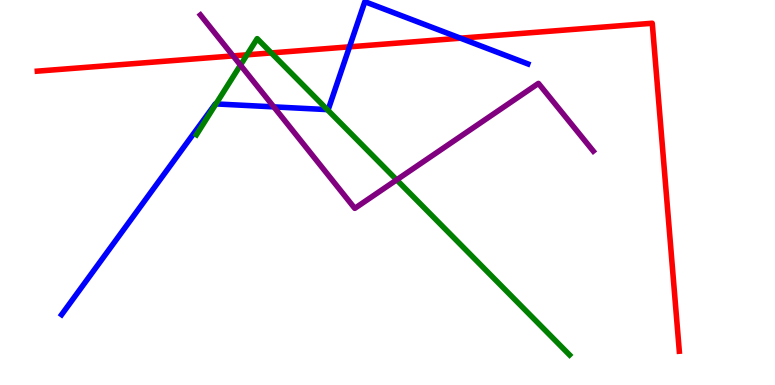[{'lines': ['blue', 'red'], 'intersections': [{'x': 4.51, 'y': 8.78}, {'x': 5.94, 'y': 9.01}]}, {'lines': ['green', 'red'], 'intersections': [{'x': 3.19, 'y': 8.58}, {'x': 3.5, 'y': 8.63}]}, {'lines': ['purple', 'red'], 'intersections': [{'x': 3.01, 'y': 8.55}]}, {'lines': ['blue', 'green'], 'intersections': [{'x': 2.79, 'y': 7.3}, {'x': 4.22, 'y': 7.15}]}, {'lines': ['blue', 'purple'], 'intersections': [{'x': 3.53, 'y': 7.22}]}, {'lines': ['green', 'purple'], 'intersections': [{'x': 3.1, 'y': 8.31}, {'x': 5.12, 'y': 5.33}]}]